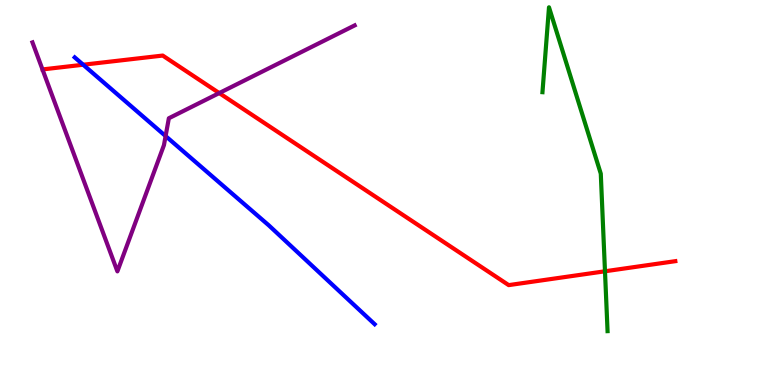[{'lines': ['blue', 'red'], 'intersections': [{'x': 1.07, 'y': 8.32}]}, {'lines': ['green', 'red'], 'intersections': [{'x': 7.81, 'y': 2.95}]}, {'lines': ['purple', 'red'], 'intersections': [{'x': 2.83, 'y': 7.58}]}, {'lines': ['blue', 'green'], 'intersections': []}, {'lines': ['blue', 'purple'], 'intersections': [{'x': 2.14, 'y': 6.47}]}, {'lines': ['green', 'purple'], 'intersections': []}]